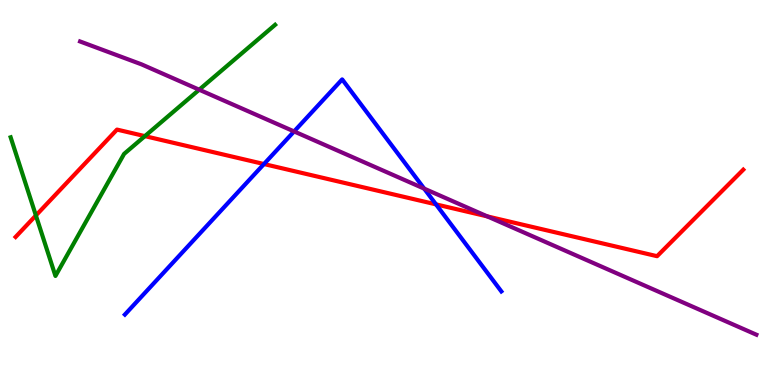[{'lines': ['blue', 'red'], 'intersections': [{'x': 3.41, 'y': 5.74}, {'x': 5.63, 'y': 4.69}]}, {'lines': ['green', 'red'], 'intersections': [{'x': 0.463, 'y': 4.4}, {'x': 1.87, 'y': 6.46}]}, {'lines': ['purple', 'red'], 'intersections': [{'x': 6.29, 'y': 4.38}]}, {'lines': ['blue', 'green'], 'intersections': []}, {'lines': ['blue', 'purple'], 'intersections': [{'x': 3.79, 'y': 6.59}, {'x': 5.47, 'y': 5.1}]}, {'lines': ['green', 'purple'], 'intersections': [{'x': 2.57, 'y': 7.67}]}]